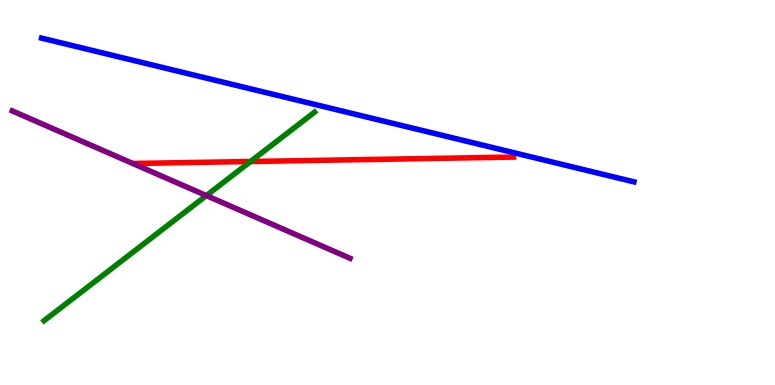[{'lines': ['blue', 'red'], 'intersections': []}, {'lines': ['green', 'red'], 'intersections': [{'x': 3.23, 'y': 5.8}]}, {'lines': ['purple', 'red'], 'intersections': []}, {'lines': ['blue', 'green'], 'intersections': []}, {'lines': ['blue', 'purple'], 'intersections': []}, {'lines': ['green', 'purple'], 'intersections': [{'x': 2.66, 'y': 4.92}]}]